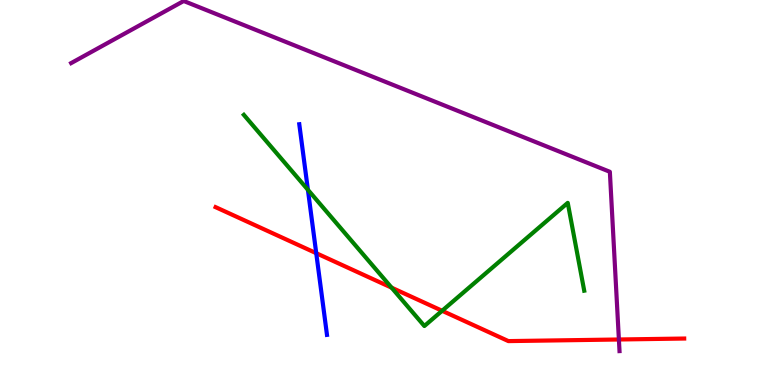[{'lines': ['blue', 'red'], 'intersections': [{'x': 4.08, 'y': 3.42}]}, {'lines': ['green', 'red'], 'intersections': [{'x': 5.05, 'y': 2.53}, {'x': 5.7, 'y': 1.93}]}, {'lines': ['purple', 'red'], 'intersections': [{'x': 7.99, 'y': 1.18}]}, {'lines': ['blue', 'green'], 'intersections': [{'x': 3.97, 'y': 5.07}]}, {'lines': ['blue', 'purple'], 'intersections': []}, {'lines': ['green', 'purple'], 'intersections': []}]